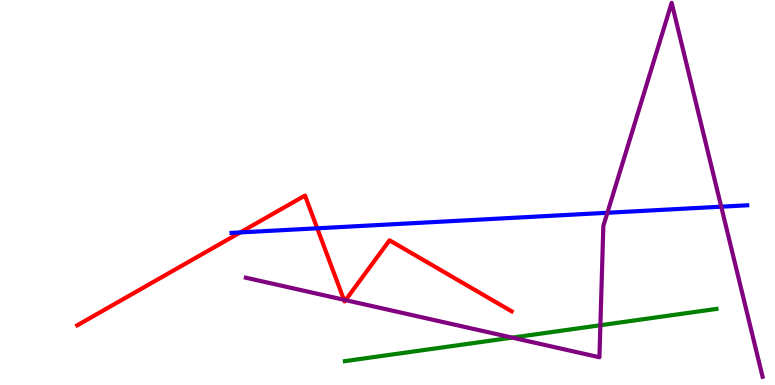[{'lines': ['blue', 'red'], 'intersections': [{'x': 3.1, 'y': 3.96}, {'x': 4.09, 'y': 4.07}]}, {'lines': ['green', 'red'], 'intersections': []}, {'lines': ['purple', 'red'], 'intersections': [{'x': 4.44, 'y': 2.21}, {'x': 4.46, 'y': 2.2}]}, {'lines': ['blue', 'green'], 'intersections': []}, {'lines': ['blue', 'purple'], 'intersections': [{'x': 7.84, 'y': 4.47}, {'x': 9.31, 'y': 4.63}]}, {'lines': ['green', 'purple'], 'intersections': [{'x': 6.61, 'y': 1.23}, {'x': 7.75, 'y': 1.55}]}]